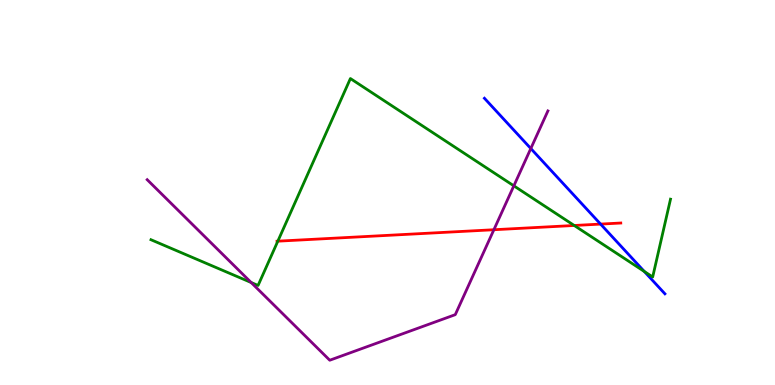[{'lines': ['blue', 'red'], 'intersections': [{'x': 7.75, 'y': 4.18}]}, {'lines': ['green', 'red'], 'intersections': [{'x': 3.58, 'y': 3.74}, {'x': 7.41, 'y': 4.14}]}, {'lines': ['purple', 'red'], 'intersections': [{'x': 6.37, 'y': 4.03}]}, {'lines': ['blue', 'green'], 'intersections': [{'x': 8.31, 'y': 2.95}]}, {'lines': ['blue', 'purple'], 'intersections': [{'x': 6.85, 'y': 6.14}]}, {'lines': ['green', 'purple'], 'intersections': [{'x': 3.24, 'y': 2.66}, {'x': 6.63, 'y': 5.17}]}]